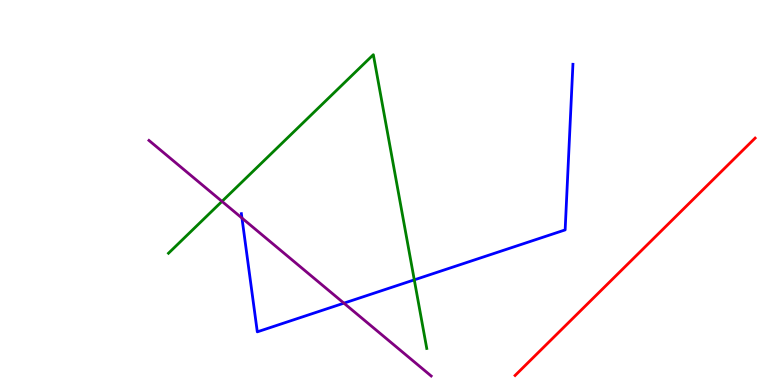[{'lines': ['blue', 'red'], 'intersections': []}, {'lines': ['green', 'red'], 'intersections': []}, {'lines': ['purple', 'red'], 'intersections': []}, {'lines': ['blue', 'green'], 'intersections': [{'x': 5.35, 'y': 2.73}]}, {'lines': ['blue', 'purple'], 'intersections': [{'x': 3.12, 'y': 4.34}, {'x': 4.44, 'y': 2.13}]}, {'lines': ['green', 'purple'], 'intersections': [{'x': 2.86, 'y': 4.77}]}]